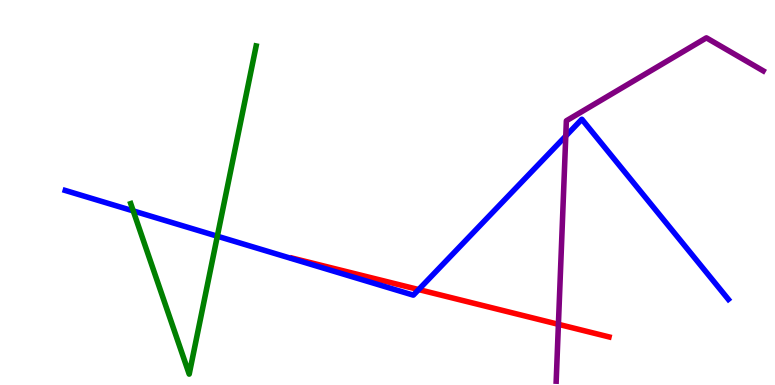[{'lines': ['blue', 'red'], 'intersections': [{'x': 5.4, 'y': 2.48}]}, {'lines': ['green', 'red'], 'intersections': []}, {'lines': ['purple', 'red'], 'intersections': [{'x': 7.21, 'y': 1.58}]}, {'lines': ['blue', 'green'], 'intersections': [{'x': 1.72, 'y': 4.52}, {'x': 2.8, 'y': 3.87}]}, {'lines': ['blue', 'purple'], 'intersections': [{'x': 7.3, 'y': 6.47}]}, {'lines': ['green', 'purple'], 'intersections': []}]